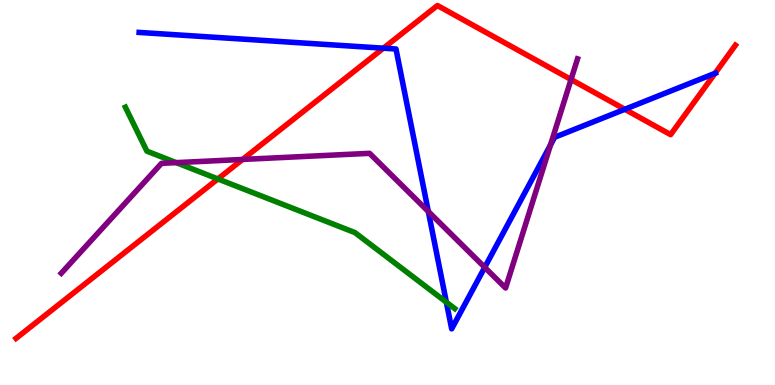[{'lines': ['blue', 'red'], 'intersections': [{'x': 4.95, 'y': 8.75}, {'x': 8.06, 'y': 7.16}, {'x': 9.23, 'y': 8.1}]}, {'lines': ['green', 'red'], 'intersections': [{'x': 2.81, 'y': 5.35}]}, {'lines': ['purple', 'red'], 'intersections': [{'x': 3.13, 'y': 5.86}, {'x': 7.37, 'y': 7.93}]}, {'lines': ['blue', 'green'], 'intersections': [{'x': 5.76, 'y': 2.15}]}, {'lines': ['blue', 'purple'], 'intersections': [{'x': 5.53, 'y': 4.51}, {'x': 6.25, 'y': 3.06}, {'x': 7.1, 'y': 6.23}]}, {'lines': ['green', 'purple'], 'intersections': [{'x': 2.27, 'y': 5.78}]}]